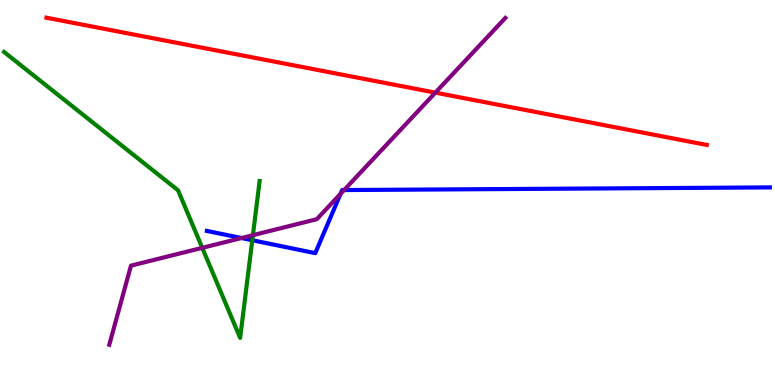[{'lines': ['blue', 'red'], 'intersections': []}, {'lines': ['green', 'red'], 'intersections': []}, {'lines': ['purple', 'red'], 'intersections': [{'x': 5.62, 'y': 7.59}]}, {'lines': ['blue', 'green'], 'intersections': [{'x': 3.26, 'y': 3.76}]}, {'lines': ['blue', 'purple'], 'intersections': [{'x': 3.12, 'y': 3.82}, {'x': 4.39, 'y': 4.96}, {'x': 4.44, 'y': 5.06}]}, {'lines': ['green', 'purple'], 'intersections': [{'x': 2.61, 'y': 3.56}, {'x': 3.26, 'y': 3.89}]}]